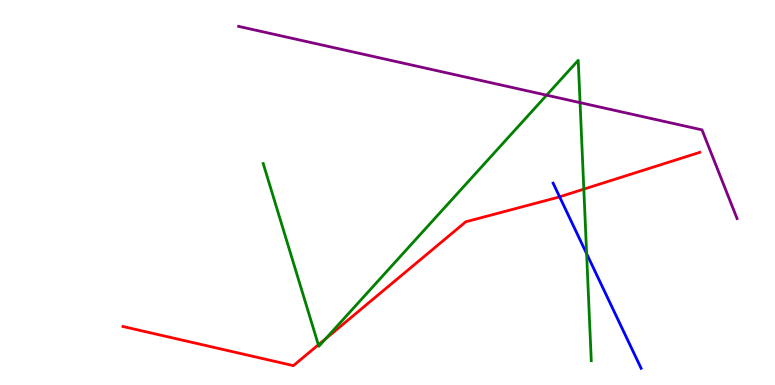[{'lines': ['blue', 'red'], 'intersections': [{'x': 7.22, 'y': 4.89}]}, {'lines': ['green', 'red'], 'intersections': [{'x': 4.11, 'y': 1.04}, {'x': 4.2, 'y': 1.2}, {'x': 7.53, 'y': 5.09}]}, {'lines': ['purple', 'red'], 'intersections': []}, {'lines': ['blue', 'green'], 'intersections': [{'x': 7.57, 'y': 3.41}]}, {'lines': ['blue', 'purple'], 'intersections': []}, {'lines': ['green', 'purple'], 'intersections': [{'x': 7.05, 'y': 7.53}, {'x': 7.48, 'y': 7.33}]}]